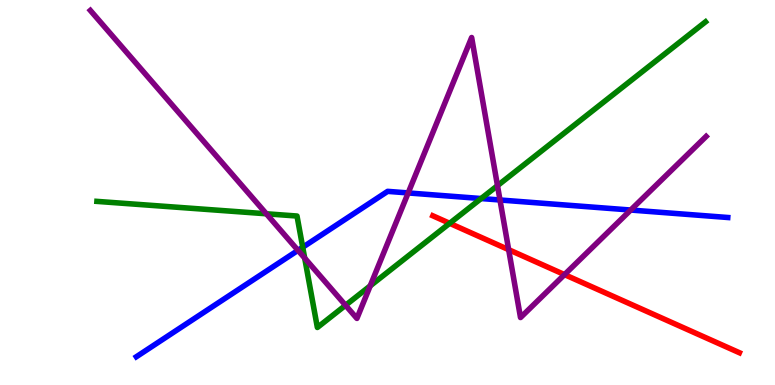[{'lines': ['blue', 'red'], 'intersections': []}, {'lines': ['green', 'red'], 'intersections': [{'x': 5.8, 'y': 4.2}]}, {'lines': ['purple', 'red'], 'intersections': [{'x': 6.56, 'y': 3.52}, {'x': 7.28, 'y': 2.87}]}, {'lines': ['blue', 'green'], 'intersections': [{'x': 3.91, 'y': 3.58}, {'x': 6.21, 'y': 4.84}]}, {'lines': ['blue', 'purple'], 'intersections': [{'x': 3.85, 'y': 3.5}, {'x': 5.27, 'y': 4.99}, {'x': 6.45, 'y': 4.81}, {'x': 8.14, 'y': 4.54}]}, {'lines': ['green', 'purple'], 'intersections': [{'x': 3.44, 'y': 4.45}, {'x': 3.93, 'y': 3.3}, {'x': 4.46, 'y': 2.07}, {'x': 4.78, 'y': 2.57}, {'x': 6.42, 'y': 5.18}]}]